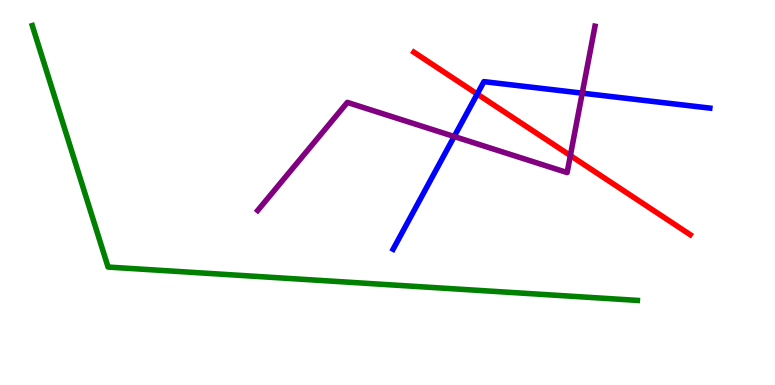[{'lines': ['blue', 'red'], 'intersections': [{'x': 6.16, 'y': 7.56}]}, {'lines': ['green', 'red'], 'intersections': []}, {'lines': ['purple', 'red'], 'intersections': [{'x': 7.36, 'y': 5.96}]}, {'lines': ['blue', 'green'], 'intersections': []}, {'lines': ['blue', 'purple'], 'intersections': [{'x': 5.86, 'y': 6.45}, {'x': 7.51, 'y': 7.58}]}, {'lines': ['green', 'purple'], 'intersections': []}]